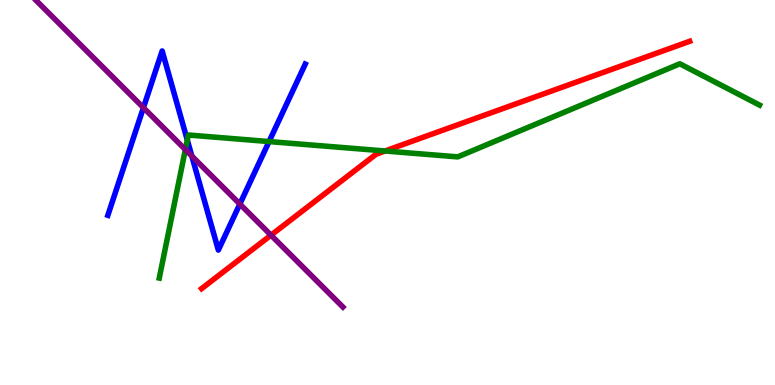[{'lines': ['blue', 'red'], 'intersections': []}, {'lines': ['green', 'red'], 'intersections': [{'x': 4.97, 'y': 6.08}]}, {'lines': ['purple', 'red'], 'intersections': [{'x': 3.5, 'y': 3.89}]}, {'lines': ['blue', 'green'], 'intersections': [{'x': 2.42, 'y': 6.36}, {'x': 3.47, 'y': 6.32}]}, {'lines': ['blue', 'purple'], 'intersections': [{'x': 1.85, 'y': 7.2}, {'x': 2.47, 'y': 5.95}, {'x': 3.09, 'y': 4.7}]}, {'lines': ['green', 'purple'], 'intersections': [{'x': 2.39, 'y': 6.11}]}]